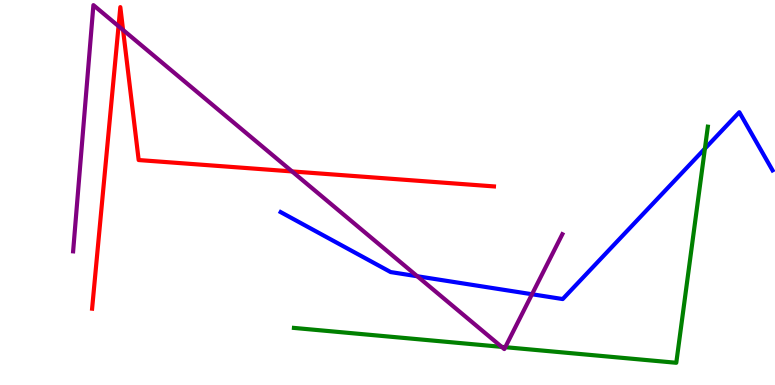[{'lines': ['blue', 'red'], 'intersections': []}, {'lines': ['green', 'red'], 'intersections': []}, {'lines': ['purple', 'red'], 'intersections': [{'x': 1.53, 'y': 9.32}, {'x': 1.59, 'y': 9.22}, {'x': 3.77, 'y': 5.55}]}, {'lines': ['blue', 'green'], 'intersections': [{'x': 9.1, 'y': 6.14}]}, {'lines': ['blue', 'purple'], 'intersections': [{'x': 5.38, 'y': 2.82}, {'x': 6.86, 'y': 2.36}]}, {'lines': ['green', 'purple'], 'intersections': [{'x': 6.47, 'y': 0.991}, {'x': 6.52, 'y': 0.982}]}]